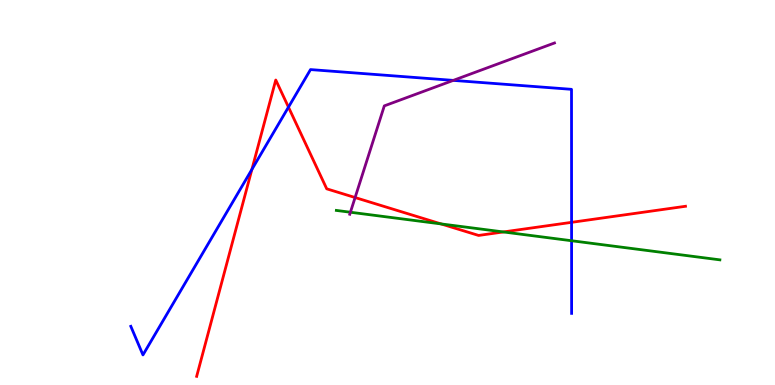[{'lines': ['blue', 'red'], 'intersections': [{'x': 3.25, 'y': 5.6}, {'x': 3.72, 'y': 7.22}, {'x': 7.38, 'y': 4.22}]}, {'lines': ['green', 'red'], 'intersections': [{'x': 5.69, 'y': 4.18}, {'x': 6.5, 'y': 3.98}]}, {'lines': ['purple', 'red'], 'intersections': [{'x': 4.58, 'y': 4.87}]}, {'lines': ['blue', 'green'], 'intersections': [{'x': 7.38, 'y': 3.75}]}, {'lines': ['blue', 'purple'], 'intersections': [{'x': 5.85, 'y': 7.91}]}, {'lines': ['green', 'purple'], 'intersections': [{'x': 4.52, 'y': 4.49}]}]